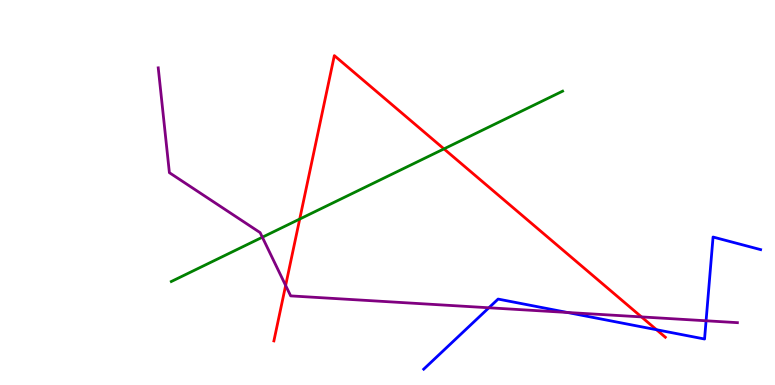[{'lines': ['blue', 'red'], 'intersections': [{'x': 8.47, 'y': 1.44}]}, {'lines': ['green', 'red'], 'intersections': [{'x': 3.87, 'y': 4.31}, {'x': 5.73, 'y': 6.13}]}, {'lines': ['purple', 'red'], 'intersections': [{'x': 3.69, 'y': 2.59}, {'x': 8.28, 'y': 1.77}]}, {'lines': ['blue', 'green'], 'intersections': []}, {'lines': ['blue', 'purple'], 'intersections': [{'x': 6.31, 'y': 2.01}, {'x': 7.32, 'y': 1.88}, {'x': 9.11, 'y': 1.67}]}, {'lines': ['green', 'purple'], 'intersections': [{'x': 3.39, 'y': 3.84}]}]